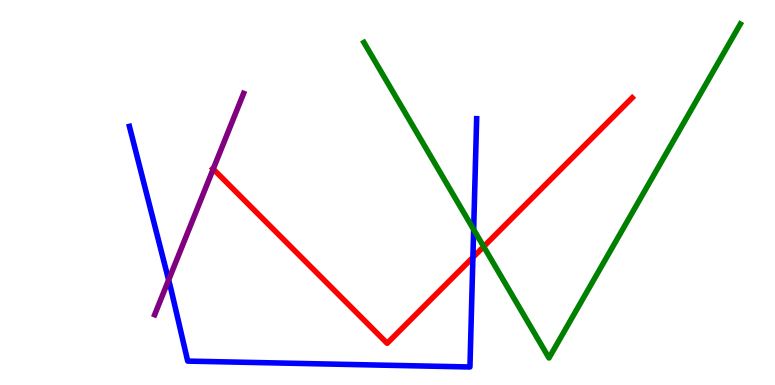[{'lines': ['blue', 'red'], 'intersections': [{'x': 6.1, 'y': 3.31}]}, {'lines': ['green', 'red'], 'intersections': [{'x': 6.24, 'y': 3.59}]}, {'lines': ['purple', 'red'], 'intersections': [{'x': 2.75, 'y': 5.61}]}, {'lines': ['blue', 'green'], 'intersections': [{'x': 6.11, 'y': 4.04}]}, {'lines': ['blue', 'purple'], 'intersections': [{'x': 2.18, 'y': 2.73}]}, {'lines': ['green', 'purple'], 'intersections': []}]